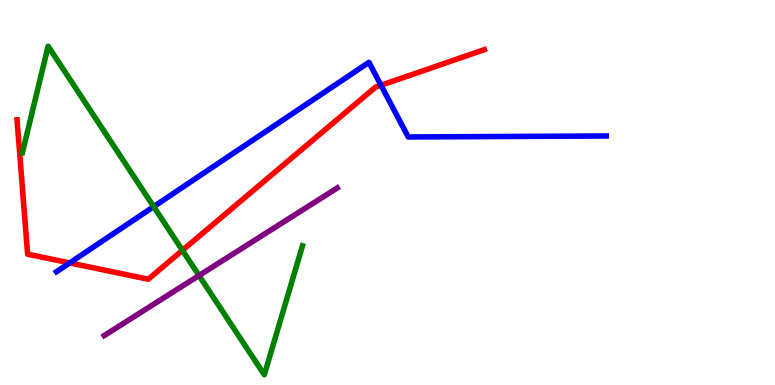[{'lines': ['blue', 'red'], 'intersections': [{'x': 0.899, 'y': 3.17}, {'x': 4.92, 'y': 7.79}]}, {'lines': ['green', 'red'], 'intersections': [{'x': 2.35, 'y': 3.5}]}, {'lines': ['purple', 'red'], 'intersections': []}, {'lines': ['blue', 'green'], 'intersections': [{'x': 1.98, 'y': 4.63}]}, {'lines': ['blue', 'purple'], 'intersections': []}, {'lines': ['green', 'purple'], 'intersections': [{'x': 2.57, 'y': 2.84}]}]